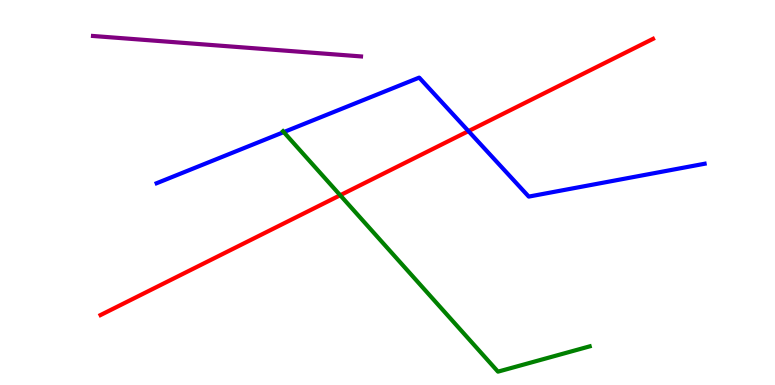[{'lines': ['blue', 'red'], 'intersections': [{'x': 6.04, 'y': 6.59}]}, {'lines': ['green', 'red'], 'intersections': [{'x': 4.39, 'y': 4.93}]}, {'lines': ['purple', 'red'], 'intersections': []}, {'lines': ['blue', 'green'], 'intersections': [{'x': 3.66, 'y': 6.57}]}, {'lines': ['blue', 'purple'], 'intersections': []}, {'lines': ['green', 'purple'], 'intersections': []}]